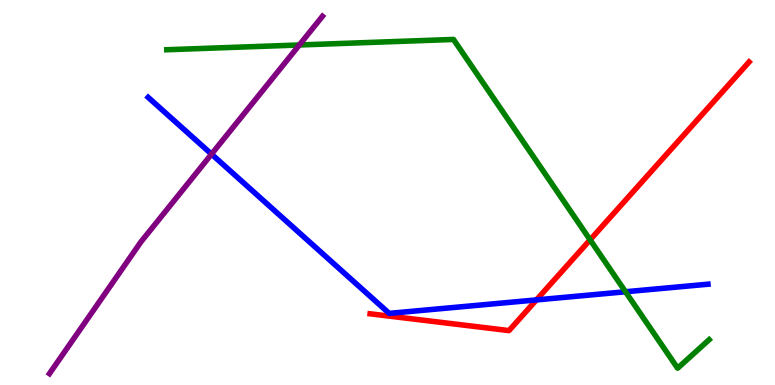[{'lines': ['blue', 'red'], 'intersections': [{'x': 6.92, 'y': 2.21}]}, {'lines': ['green', 'red'], 'intersections': [{'x': 7.61, 'y': 3.77}]}, {'lines': ['purple', 'red'], 'intersections': []}, {'lines': ['blue', 'green'], 'intersections': [{'x': 8.07, 'y': 2.42}]}, {'lines': ['blue', 'purple'], 'intersections': [{'x': 2.73, 'y': 6.0}]}, {'lines': ['green', 'purple'], 'intersections': [{'x': 3.86, 'y': 8.83}]}]